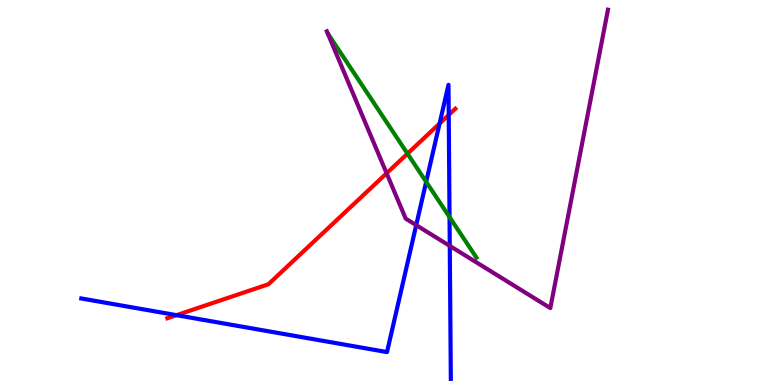[{'lines': ['blue', 'red'], 'intersections': [{'x': 2.28, 'y': 1.81}, {'x': 5.67, 'y': 6.79}, {'x': 5.79, 'y': 7.01}]}, {'lines': ['green', 'red'], 'intersections': [{'x': 5.26, 'y': 6.01}]}, {'lines': ['purple', 'red'], 'intersections': [{'x': 4.99, 'y': 5.5}]}, {'lines': ['blue', 'green'], 'intersections': [{'x': 5.5, 'y': 5.28}, {'x': 5.8, 'y': 4.36}]}, {'lines': ['blue', 'purple'], 'intersections': [{'x': 5.37, 'y': 4.15}, {'x': 5.8, 'y': 3.61}]}, {'lines': ['green', 'purple'], 'intersections': []}]